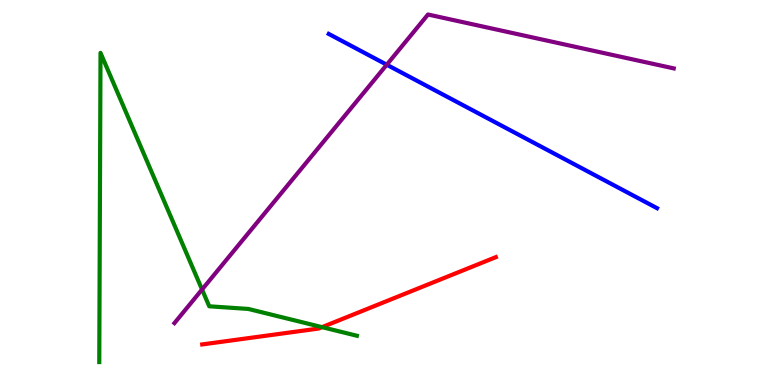[{'lines': ['blue', 'red'], 'intersections': []}, {'lines': ['green', 'red'], 'intersections': [{'x': 4.16, 'y': 1.5}]}, {'lines': ['purple', 'red'], 'intersections': []}, {'lines': ['blue', 'green'], 'intersections': []}, {'lines': ['blue', 'purple'], 'intersections': [{'x': 4.99, 'y': 8.32}]}, {'lines': ['green', 'purple'], 'intersections': [{'x': 2.61, 'y': 2.48}]}]